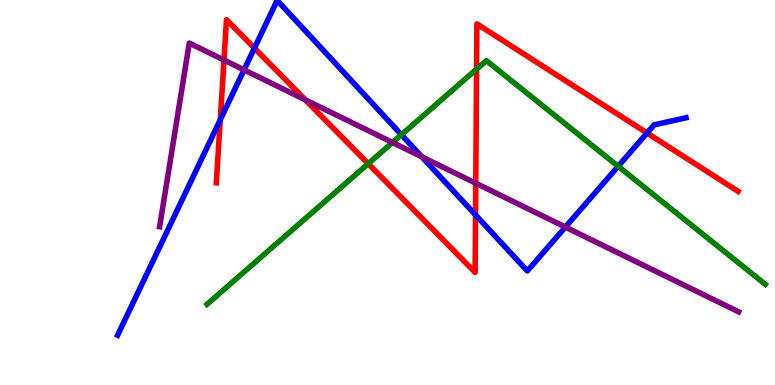[{'lines': ['blue', 'red'], 'intersections': [{'x': 2.84, 'y': 6.89}, {'x': 3.28, 'y': 8.75}, {'x': 6.14, 'y': 4.42}, {'x': 8.35, 'y': 6.55}]}, {'lines': ['green', 'red'], 'intersections': [{'x': 4.75, 'y': 5.75}, {'x': 6.15, 'y': 8.2}]}, {'lines': ['purple', 'red'], 'intersections': [{'x': 2.89, 'y': 8.44}, {'x': 3.94, 'y': 7.41}, {'x': 6.14, 'y': 5.24}]}, {'lines': ['blue', 'green'], 'intersections': [{'x': 5.18, 'y': 6.5}, {'x': 7.98, 'y': 5.68}]}, {'lines': ['blue', 'purple'], 'intersections': [{'x': 3.15, 'y': 8.19}, {'x': 5.44, 'y': 5.93}, {'x': 7.3, 'y': 4.1}]}, {'lines': ['green', 'purple'], 'intersections': [{'x': 5.06, 'y': 6.3}]}]